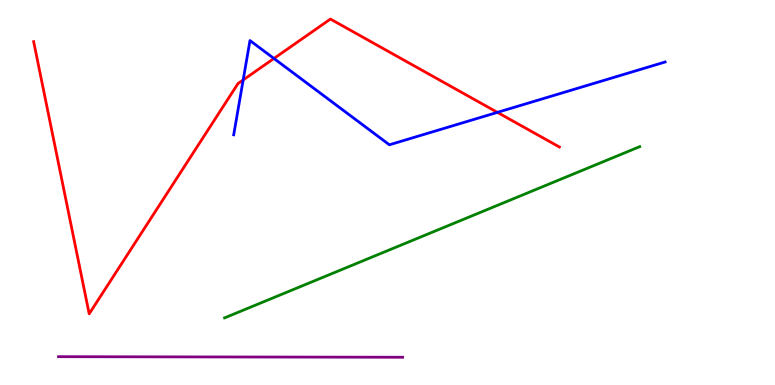[{'lines': ['blue', 'red'], 'intersections': [{'x': 3.14, 'y': 7.92}, {'x': 3.53, 'y': 8.48}, {'x': 6.42, 'y': 7.08}]}, {'lines': ['green', 'red'], 'intersections': []}, {'lines': ['purple', 'red'], 'intersections': []}, {'lines': ['blue', 'green'], 'intersections': []}, {'lines': ['blue', 'purple'], 'intersections': []}, {'lines': ['green', 'purple'], 'intersections': []}]